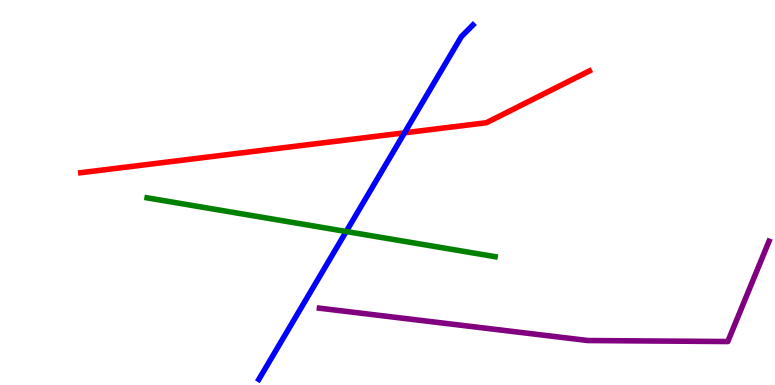[{'lines': ['blue', 'red'], 'intersections': [{'x': 5.22, 'y': 6.55}]}, {'lines': ['green', 'red'], 'intersections': []}, {'lines': ['purple', 'red'], 'intersections': []}, {'lines': ['blue', 'green'], 'intersections': [{'x': 4.47, 'y': 3.99}]}, {'lines': ['blue', 'purple'], 'intersections': []}, {'lines': ['green', 'purple'], 'intersections': []}]